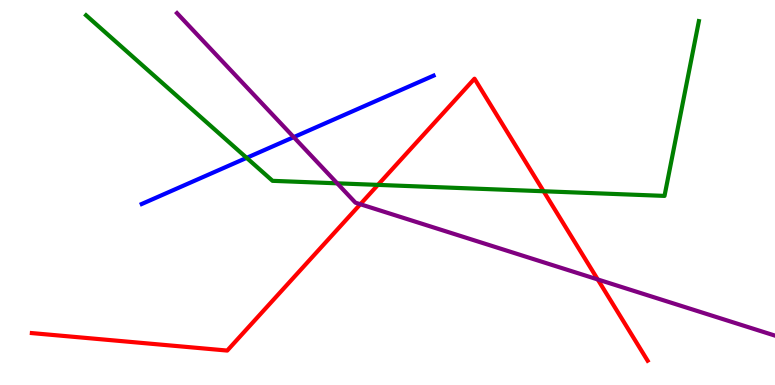[{'lines': ['blue', 'red'], 'intersections': []}, {'lines': ['green', 'red'], 'intersections': [{'x': 4.88, 'y': 5.2}, {'x': 7.01, 'y': 5.03}]}, {'lines': ['purple', 'red'], 'intersections': [{'x': 4.65, 'y': 4.7}, {'x': 7.71, 'y': 2.74}]}, {'lines': ['blue', 'green'], 'intersections': [{'x': 3.18, 'y': 5.9}]}, {'lines': ['blue', 'purple'], 'intersections': [{'x': 3.79, 'y': 6.44}]}, {'lines': ['green', 'purple'], 'intersections': [{'x': 4.35, 'y': 5.24}]}]